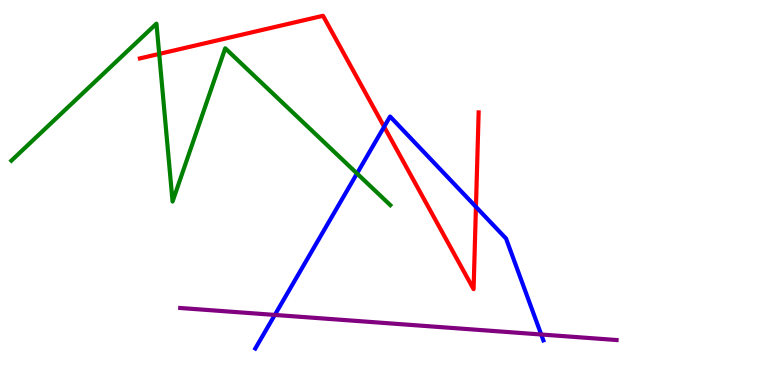[{'lines': ['blue', 'red'], 'intersections': [{'x': 4.96, 'y': 6.71}, {'x': 6.14, 'y': 4.63}]}, {'lines': ['green', 'red'], 'intersections': [{'x': 2.05, 'y': 8.6}]}, {'lines': ['purple', 'red'], 'intersections': []}, {'lines': ['blue', 'green'], 'intersections': [{'x': 4.61, 'y': 5.49}]}, {'lines': ['blue', 'purple'], 'intersections': [{'x': 3.55, 'y': 1.82}, {'x': 6.98, 'y': 1.31}]}, {'lines': ['green', 'purple'], 'intersections': []}]